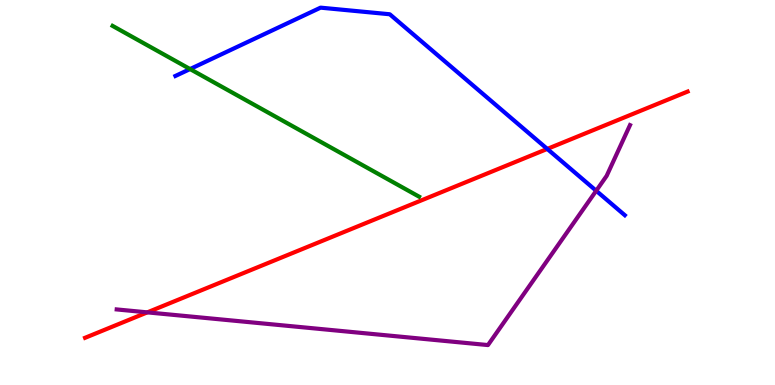[{'lines': ['blue', 'red'], 'intersections': [{'x': 7.06, 'y': 6.13}]}, {'lines': ['green', 'red'], 'intersections': []}, {'lines': ['purple', 'red'], 'intersections': [{'x': 1.9, 'y': 1.89}]}, {'lines': ['blue', 'green'], 'intersections': [{'x': 2.45, 'y': 8.21}]}, {'lines': ['blue', 'purple'], 'intersections': [{'x': 7.69, 'y': 5.05}]}, {'lines': ['green', 'purple'], 'intersections': []}]